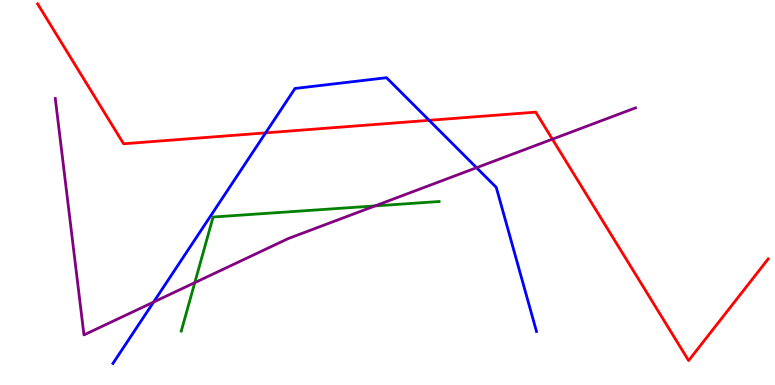[{'lines': ['blue', 'red'], 'intersections': [{'x': 3.43, 'y': 6.55}, {'x': 5.54, 'y': 6.87}]}, {'lines': ['green', 'red'], 'intersections': []}, {'lines': ['purple', 'red'], 'intersections': [{'x': 7.13, 'y': 6.39}]}, {'lines': ['blue', 'green'], 'intersections': []}, {'lines': ['blue', 'purple'], 'intersections': [{'x': 1.98, 'y': 2.15}, {'x': 6.15, 'y': 5.64}]}, {'lines': ['green', 'purple'], 'intersections': [{'x': 2.51, 'y': 2.66}, {'x': 4.84, 'y': 4.65}]}]